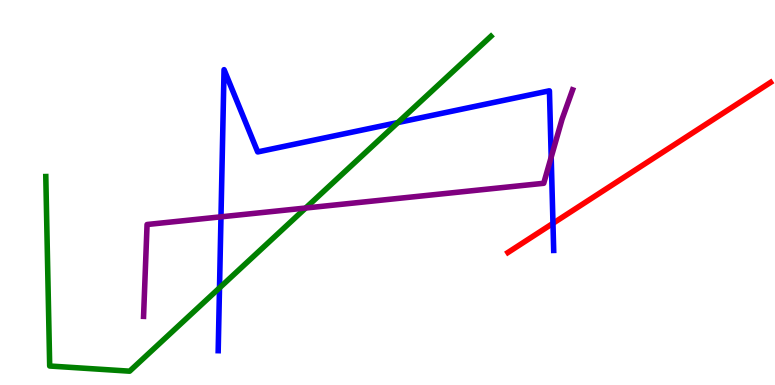[{'lines': ['blue', 'red'], 'intersections': [{'x': 7.14, 'y': 4.2}]}, {'lines': ['green', 'red'], 'intersections': []}, {'lines': ['purple', 'red'], 'intersections': []}, {'lines': ['blue', 'green'], 'intersections': [{'x': 2.83, 'y': 2.52}, {'x': 5.13, 'y': 6.82}]}, {'lines': ['blue', 'purple'], 'intersections': [{'x': 2.85, 'y': 4.37}, {'x': 7.11, 'y': 5.92}]}, {'lines': ['green', 'purple'], 'intersections': [{'x': 3.94, 'y': 4.6}]}]